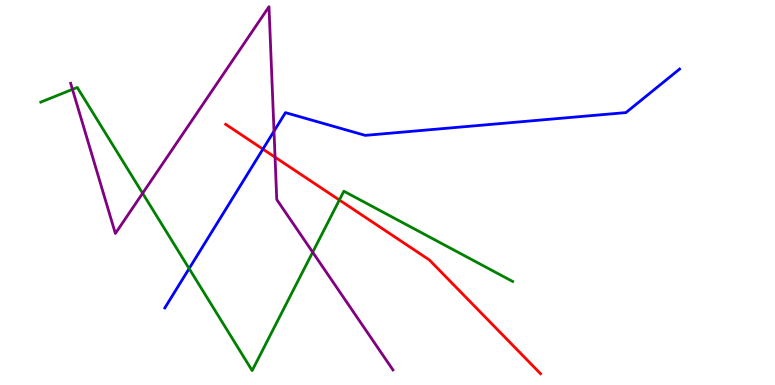[{'lines': ['blue', 'red'], 'intersections': [{'x': 3.39, 'y': 6.13}]}, {'lines': ['green', 'red'], 'intersections': [{'x': 4.38, 'y': 4.8}]}, {'lines': ['purple', 'red'], 'intersections': [{'x': 3.55, 'y': 5.92}]}, {'lines': ['blue', 'green'], 'intersections': [{'x': 2.44, 'y': 3.02}]}, {'lines': ['blue', 'purple'], 'intersections': [{'x': 3.54, 'y': 6.59}]}, {'lines': ['green', 'purple'], 'intersections': [{'x': 0.935, 'y': 7.68}, {'x': 1.84, 'y': 4.98}, {'x': 4.03, 'y': 3.45}]}]